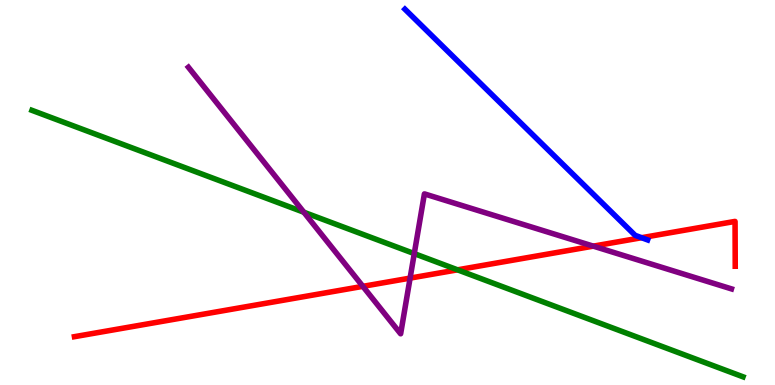[{'lines': ['blue', 'red'], 'intersections': [{'x': 8.28, 'y': 3.83}]}, {'lines': ['green', 'red'], 'intersections': [{'x': 5.9, 'y': 2.99}]}, {'lines': ['purple', 'red'], 'intersections': [{'x': 4.68, 'y': 2.56}, {'x': 5.29, 'y': 2.78}, {'x': 7.66, 'y': 3.61}]}, {'lines': ['blue', 'green'], 'intersections': []}, {'lines': ['blue', 'purple'], 'intersections': []}, {'lines': ['green', 'purple'], 'intersections': [{'x': 3.92, 'y': 4.49}, {'x': 5.35, 'y': 3.41}]}]